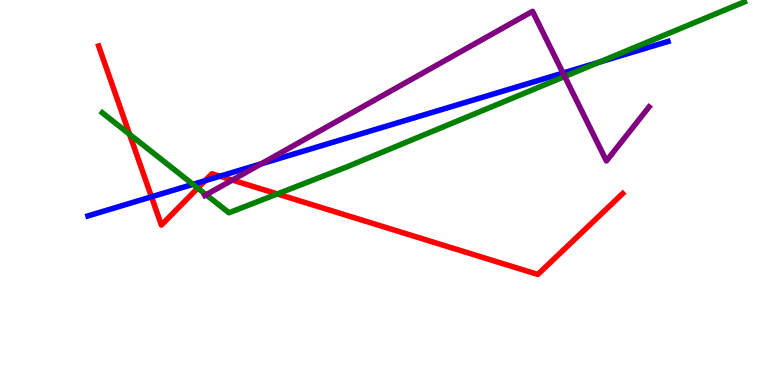[{'lines': ['blue', 'red'], 'intersections': [{'x': 1.95, 'y': 4.89}, {'x': 2.65, 'y': 5.31}, {'x': 2.84, 'y': 5.42}]}, {'lines': ['green', 'red'], 'intersections': [{'x': 1.67, 'y': 6.51}, {'x': 2.55, 'y': 5.11}, {'x': 3.58, 'y': 4.96}]}, {'lines': ['purple', 'red'], 'intersections': [{'x': 3.0, 'y': 5.32}]}, {'lines': ['blue', 'green'], 'intersections': [{'x': 2.49, 'y': 5.21}, {'x': 7.73, 'y': 8.38}]}, {'lines': ['blue', 'purple'], 'intersections': [{'x': 3.37, 'y': 5.75}, {'x': 7.26, 'y': 8.1}]}, {'lines': ['green', 'purple'], 'intersections': [{'x': 2.66, 'y': 4.94}, {'x': 7.29, 'y': 8.01}]}]